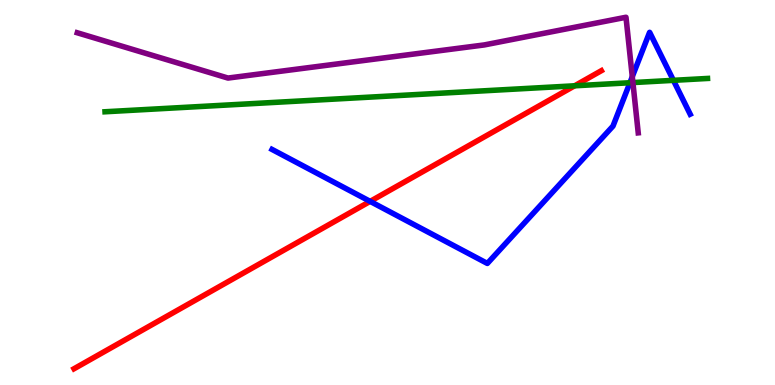[{'lines': ['blue', 'red'], 'intersections': [{'x': 4.78, 'y': 4.77}]}, {'lines': ['green', 'red'], 'intersections': [{'x': 7.41, 'y': 7.77}]}, {'lines': ['purple', 'red'], 'intersections': []}, {'lines': ['blue', 'green'], 'intersections': [{'x': 8.13, 'y': 7.85}, {'x': 8.69, 'y': 7.91}]}, {'lines': ['blue', 'purple'], 'intersections': [{'x': 8.16, 'y': 8.01}]}, {'lines': ['green', 'purple'], 'intersections': [{'x': 8.17, 'y': 7.86}]}]